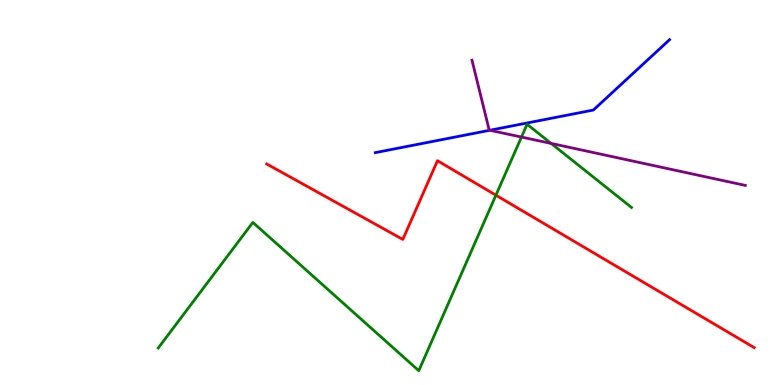[{'lines': ['blue', 'red'], 'intersections': []}, {'lines': ['green', 'red'], 'intersections': [{'x': 6.4, 'y': 4.93}]}, {'lines': ['purple', 'red'], 'intersections': []}, {'lines': ['blue', 'green'], 'intersections': []}, {'lines': ['blue', 'purple'], 'intersections': [{'x': 6.32, 'y': 6.62}]}, {'lines': ['green', 'purple'], 'intersections': [{'x': 6.73, 'y': 6.44}, {'x': 7.11, 'y': 6.27}]}]